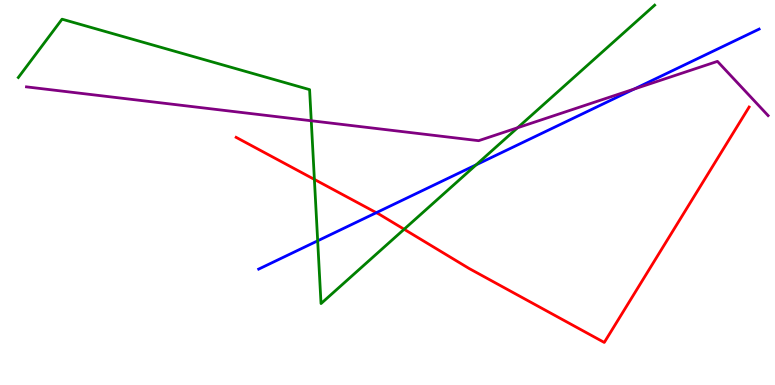[{'lines': ['blue', 'red'], 'intersections': [{'x': 4.86, 'y': 4.48}]}, {'lines': ['green', 'red'], 'intersections': [{'x': 4.06, 'y': 5.34}, {'x': 5.21, 'y': 4.05}]}, {'lines': ['purple', 'red'], 'intersections': []}, {'lines': ['blue', 'green'], 'intersections': [{'x': 4.1, 'y': 3.75}, {'x': 6.14, 'y': 5.72}]}, {'lines': ['blue', 'purple'], 'intersections': [{'x': 8.18, 'y': 7.69}]}, {'lines': ['green', 'purple'], 'intersections': [{'x': 4.02, 'y': 6.86}, {'x': 6.68, 'y': 6.68}]}]